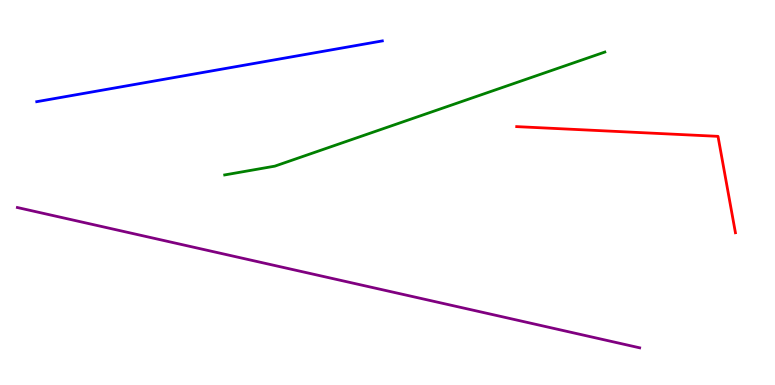[{'lines': ['blue', 'red'], 'intersections': []}, {'lines': ['green', 'red'], 'intersections': []}, {'lines': ['purple', 'red'], 'intersections': []}, {'lines': ['blue', 'green'], 'intersections': []}, {'lines': ['blue', 'purple'], 'intersections': []}, {'lines': ['green', 'purple'], 'intersections': []}]